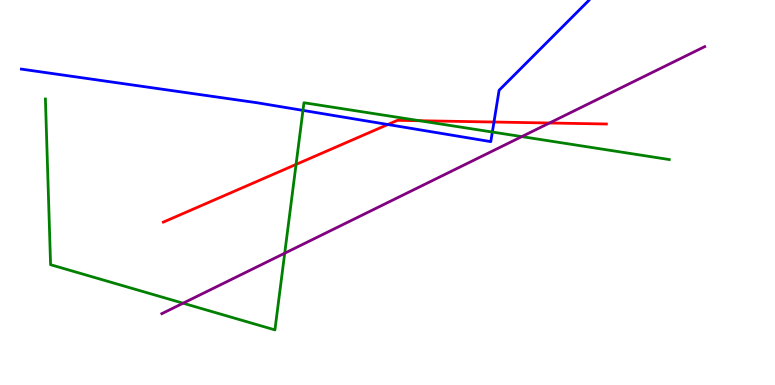[{'lines': ['blue', 'red'], 'intersections': [{'x': 5.0, 'y': 6.77}, {'x': 6.37, 'y': 6.83}]}, {'lines': ['green', 'red'], 'intersections': [{'x': 3.82, 'y': 5.73}, {'x': 5.41, 'y': 6.86}]}, {'lines': ['purple', 'red'], 'intersections': [{'x': 7.09, 'y': 6.81}]}, {'lines': ['blue', 'green'], 'intersections': [{'x': 3.91, 'y': 7.13}, {'x': 6.35, 'y': 6.57}]}, {'lines': ['blue', 'purple'], 'intersections': []}, {'lines': ['green', 'purple'], 'intersections': [{'x': 2.36, 'y': 2.12}, {'x': 3.67, 'y': 3.42}, {'x': 6.73, 'y': 6.45}]}]